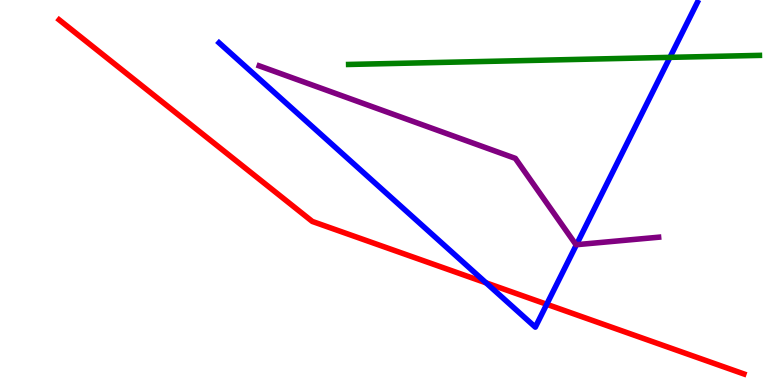[{'lines': ['blue', 'red'], 'intersections': [{'x': 6.27, 'y': 2.65}, {'x': 7.05, 'y': 2.1}]}, {'lines': ['green', 'red'], 'intersections': []}, {'lines': ['purple', 'red'], 'intersections': []}, {'lines': ['blue', 'green'], 'intersections': [{'x': 8.64, 'y': 8.51}]}, {'lines': ['blue', 'purple'], 'intersections': [{'x': 7.44, 'y': 3.64}]}, {'lines': ['green', 'purple'], 'intersections': []}]